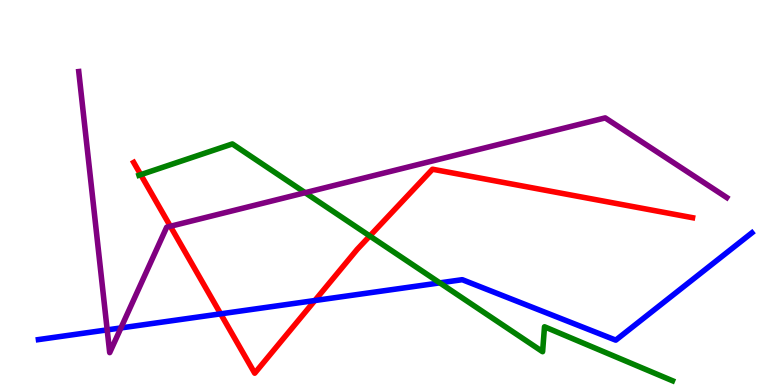[{'lines': ['blue', 'red'], 'intersections': [{'x': 2.85, 'y': 1.85}, {'x': 4.06, 'y': 2.19}]}, {'lines': ['green', 'red'], 'intersections': [{'x': 1.82, 'y': 5.46}, {'x': 4.77, 'y': 3.87}]}, {'lines': ['purple', 'red'], 'intersections': [{'x': 2.2, 'y': 4.12}]}, {'lines': ['blue', 'green'], 'intersections': [{'x': 5.67, 'y': 2.65}]}, {'lines': ['blue', 'purple'], 'intersections': [{'x': 1.38, 'y': 1.43}, {'x': 1.56, 'y': 1.48}]}, {'lines': ['green', 'purple'], 'intersections': [{'x': 3.94, 'y': 5.0}]}]